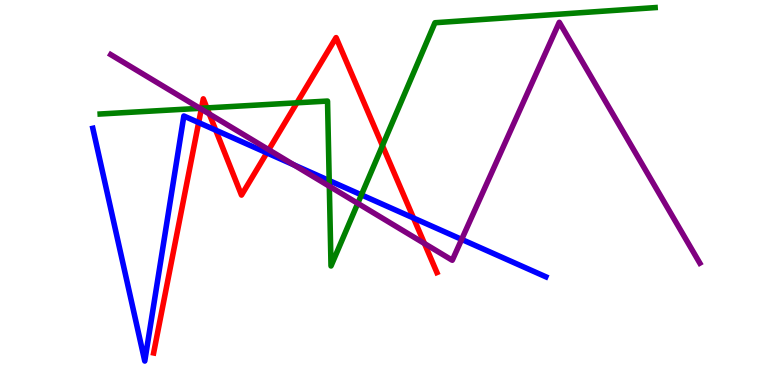[{'lines': ['blue', 'red'], 'intersections': [{'x': 2.56, 'y': 6.82}, {'x': 2.78, 'y': 6.62}, {'x': 3.44, 'y': 6.03}, {'x': 5.34, 'y': 4.34}]}, {'lines': ['green', 'red'], 'intersections': [{'x': 2.6, 'y': 7.19}, {'x': 2.67, 'y': 7.2}, {'x': 3.83, 'y': 7.33}, {'x': 4.93, 'y': 6.22}]}, {'lines': ['purple', 'red'], 'intersections': [{'x': 2.6, 'y': 7.17}, {'x': 2.7, 'y': 7.04}, {'x': 3.47, 'y': 6.11}, {'x': 5.48, 'y': 3.68}]}, {'lines': ['blue', 'green'], 'intersections': [{'x': 4.25, 'y': 5.31}, {'x': 4.66, 'y': 4.94}]}, {'lines': ['blue', 'purple'], 'intersections': [{'x': 3.79, 'y': 5.72}, {'x': 5.96, 'y': 3.78}]}, {'lines': ['green', 'purple'], 'intersections': [{'x': 2.58, 'y': 7.19}, {'x': 4.25, 'y': 5.16}, {'x': 4.62, 'y': 4.72}]}]